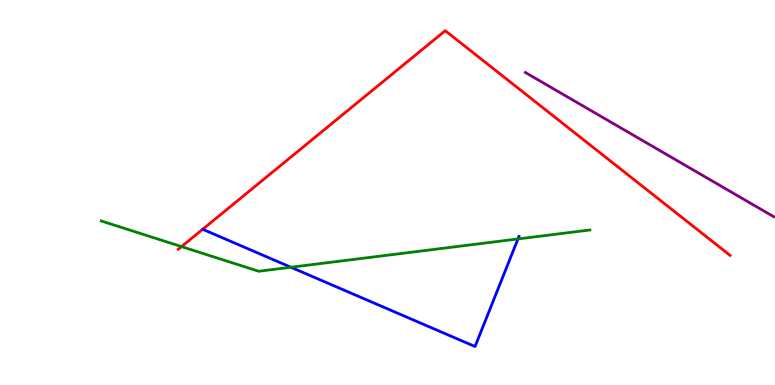[{'lines': ['blue', 'red'], 'intersections': []}, {'lines': ['green', 'red'], 'intersections': [{'x': 2.34, 'y': 3.59}]}, {'lines': ['purple', 'red'], 'intersections': []}, {'lines': ['blue', 'green'], 'intersections': [{'x': 3.75, 'y': 3.06}, {'x': 6.68, 'y': 3.79}]}, {'lines': ['blue', 'purple'], 'intersections': []}, {'lines': ['green', 'purple'], 'intersections': []}]